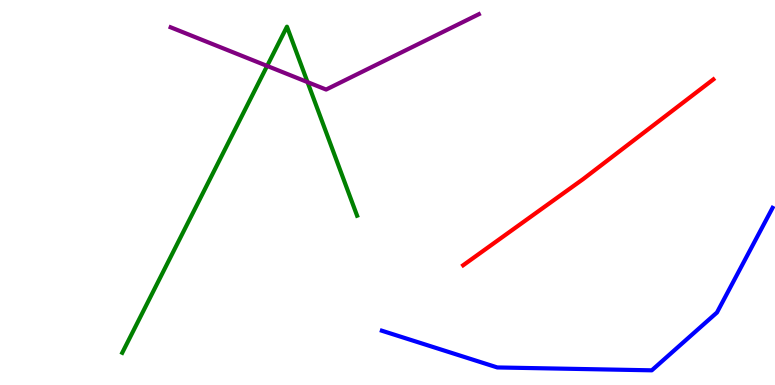[{'lines': ['blue', 'red'], 'intersections': []}, {'lines': ['green', 'red'], 'intersections': []}, {'lines': ['purple', 'red'], 'intersections': []}, {'lines': ['blue', 'green'], 'intersections': []}, {'lines': ['blue', 'purple'], 'intersections': []}, {'lines': ['green', 'purple'], 'intersections': [{'x': 3.45, 'y': 8.29}, {'x': 3.97, 'y': 7.87}]}]